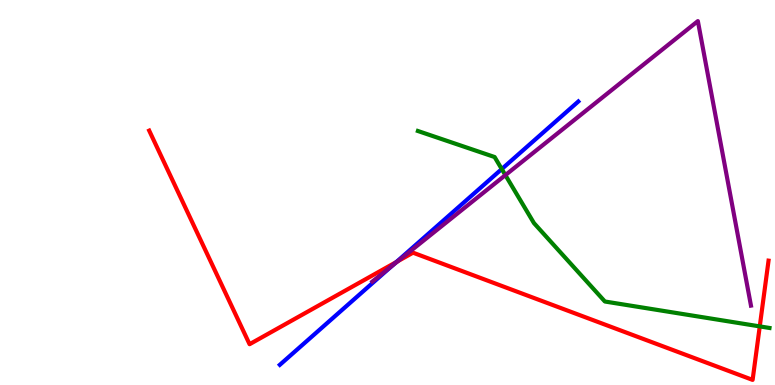[{'lines': ['blue', 'red'], 'intersections': [{'x': 5.11, 'y': 3.19}]}, {'lines': ['green', 'red'], 'intersections': [{'x': 9.8, 'y': 1.52}]}, {'lines': ['purple', 'red'], 'intersections': [{'x': 5.13, 'y': 3.22}]}, {'lines': ['blue', 'green'], 'intersections': [{'x': 6.47, 'y': 5.61}]}, {'lines': ['blue', 'purple'], 'intersections': [{'x': 5.06, 'y': 3.1}]}, {'lines': ['green', 'purple'], 'intersections': [{'x': 6.52, 'y': 5.45}]}]